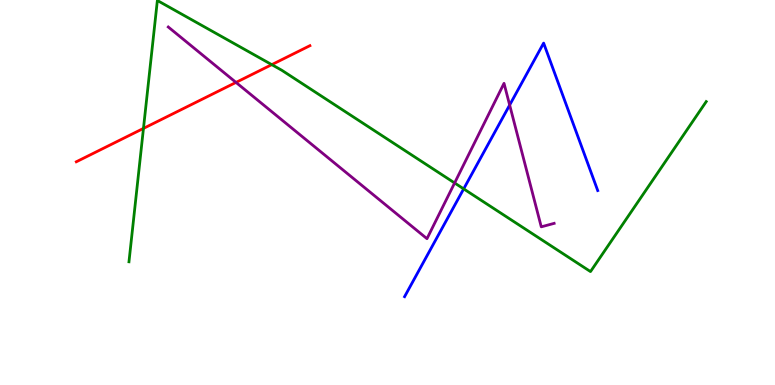[{'lines': ['blue', 'red'], 'intersections': []}, {'lines': ['green', 'red'], 'intersections': [{'x': 1.85, 'y': 6.66}, {'x': 3.51, 'y': 8.32}]}, {'lines': ['purple', 'red'], 'intersections': [{'x': 3.05, 'y': 7.86}]}, {'lines': ['blue', 'green'], 'intersections': [{'x': 5.98, 'y': 5.09}]}, {'lines': ['blue', 'purple'], 'intersections': [{'x': 6.58, 'y': 7.27}]}, {'lines': ['green', 'purple'], 'intersections': [{'x': 5.87, 'y': 5.25}]}]